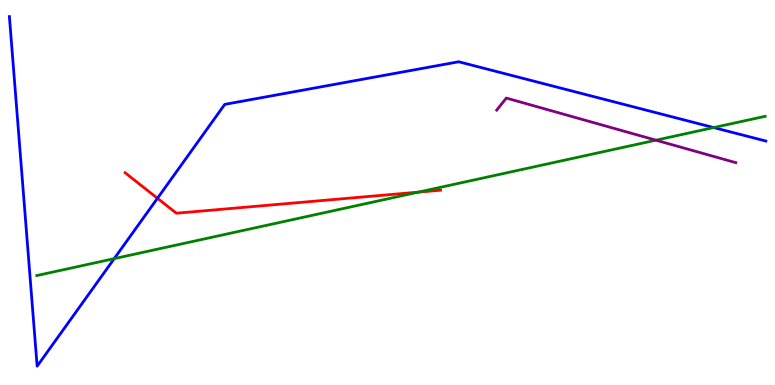[{'lines': ['blue', 'red'], 'intersections': [{'x': 2.03, 'y': 4.85}]}, {'lines': ['green', 'red'], 'intersections': [{'x': 5.4, 'y': 5.01}]}, {'lines': ['purple', 'red'], 'intersections': []}, {'lines': ['blue', 'green'], 'intersections': [{'x': 1.47, 'y': 3.28}, {'x': 9.21, 'y': 6.69}]}, {'lines': ['blue', 'purple'], 'intersections': []}, {'lines': ['green', 'purple'], 'intersections': [{'x': 8.46, 'y': 6.36}]}]